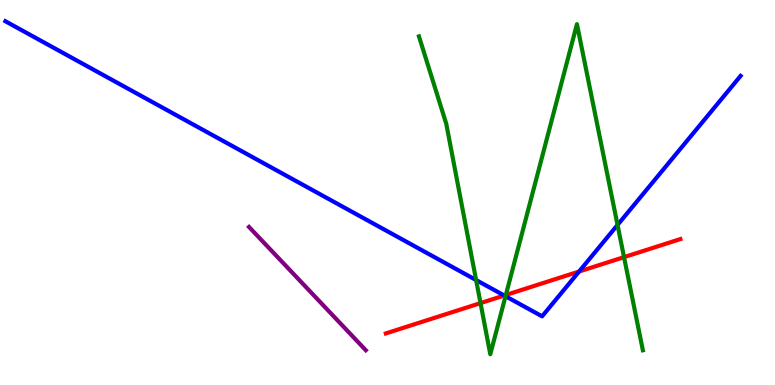[{'lines': ['blue', 'red'], 'intersections': [{'x': 6.51, 'y': 2.32}, {'x': 7.47, 'y': 2.95}]}, {'lines': ['green', 'red'], 'intersections': [{'x': 6.2, 'y': 2.13}, {'x': 6.53, 'y': 2.34}, {'x': 8.05, 'y': 3.32}]}, {'lines': ['purple', 'red'], 'intersections': []}, {'lines': ['blue', 'green'], 'intersections': [{'x': 6.14, 'y': 2.73}, {'x': 6.52, 'y': 2.31}, {'x': 7.97, 'y': 4.16}]}, {'lines': ['blue', 'purple'], 'intersections': []}, {'lines': ['green', 'purple'], 'intersections': []}]